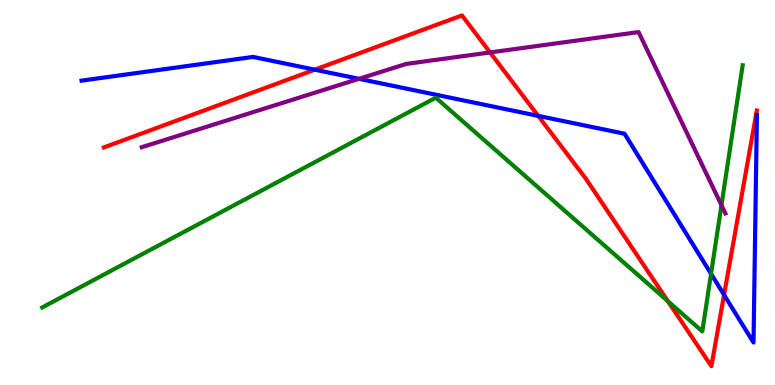[{'lines': ['blue', 'red'], 'intersections': [{'x': 4.06, 'y': 8.19}, {'x': 6.94, 'y': 6.99}, {'x': 9.34, 'y': 2.34}]}, {'lines': ['green', 'red'], 'intersections': [{'x': 8.62, 'y': 2.18}]}, {'lines': ['purple', 'red'], 'intersections': [{'x': 6.32, 'y': 8.64}]}, {'lines': ['blue', 'green'], 'intersections': [{'x': 9.17, 'y': 2.89}]}, {'lines': ['blue', 'purple'], 'intersections': [{'x': 4.63, 'y': 7.95}]}, {'lines': ['green', 'purple'], 'intersections': [{'x': 9.31, 'y': 4.67}]}]